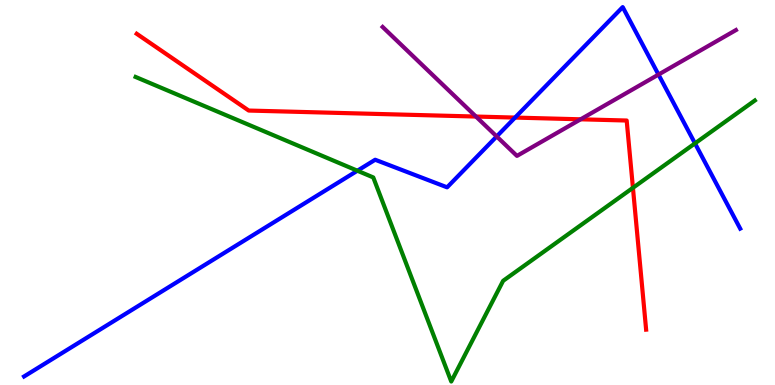[{'lines': ['blue', 'red'], 'intersections': [{'x': 6.65, 'y': 6.95}]}, {'lines': ['green', 'red'], 'intersections': [{'x': 8.17, 'y': 5.12}]}, {'lines': ['purple', 'red'], 'intersections': [{'x': 6.14, 'y': 6.97}, {'x': 7.49, 'y': 6.9}]}, {'lines': ['blue', 'green'], 'intersections': [{'x': 4.61, 'y': 5.57}, {'x': 8.97, 'y': 6.28}]}, {'lines': ['blue', 'purple'], 'intersections': [{'x': 6.41, 'y': 6.46}, {'x': 8.5, 'y': 8.06}]}, {'lines': ['green', 'purple'], 'intersections': []}]